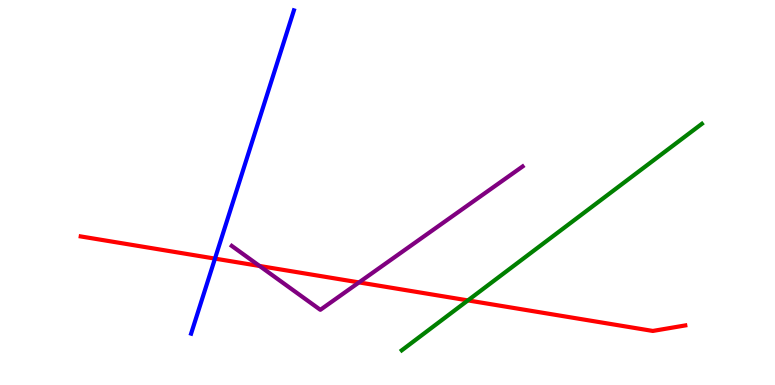[{'lines': ['blue', 'red'], 'intersections': [{'x': 2.77, 'y': 3.28}]}, {'lines': ['green', 'red'], 'intersections': [{'x': 6.04, 'y': 2.2}]}, {'lines': ['purple', 'red'], 'intersections': [{'x': 3.35, 'y': 3.09}, {'x': 4.63, 'y': 2.66}]}, {'lines': ['blue', 'green'], 'intersections': []}, {'lines': ['blue', 'purple'], 'intersections': []}, {'lines': ['green', 'purple'], 'intersections': []}]